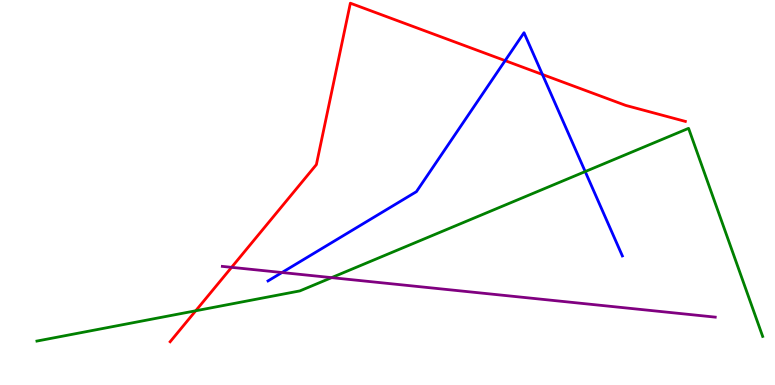[{'lines': ['blue', 'red'], 'intersections': [{'x': 6.52, 'y': 8.43}, {'x': 7.0, 'y': 8.07}]}, {'lines': ['green', 'red'], 'intersections': [{'x': 2.53, 'y': 1.93}]}, {'lines': ['purple', 'red'], 'intersections': [{'x': 2.99, 'y': 3.06}]}, {'lines': ['blue', 'green'], 'intersections': [{'x': 7.55, 'y': 5.54}]}, {'lines': ['blue', 'purple'], 'intersections': [{'x': 3.64, 'y': 2.92}]}, {'lines': ['green', 'purple'], 'intersections': [{'x': 4.28, 'y': 2.79}]}]